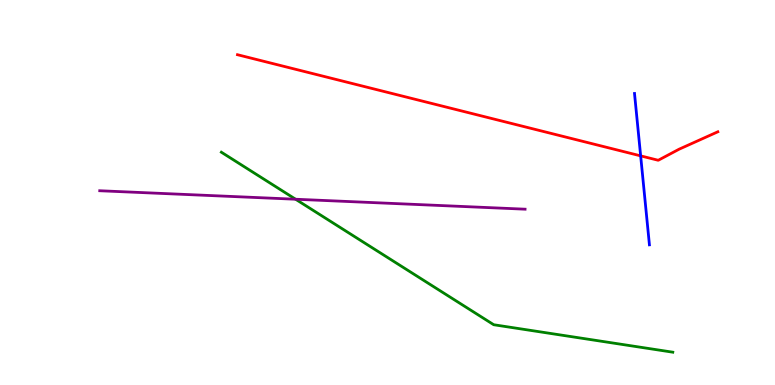[{'lines': ['blue', 'red'], 'intersections': [{'x': 8.27, 'y': 5.95}]}, {'lines': ['green', 'red'], 'intersections': []}, {'lines': ['purple', 'red'], 'intersections': []}, {'lines': ['blue', 'green'], 'intersections': []}, {'lines': ['blue', 'purple'], 'intersections': []}, {'lines': ['green', 'purple'], 'intersections': [{'x': 3.81, 'y': 4.83}]}]